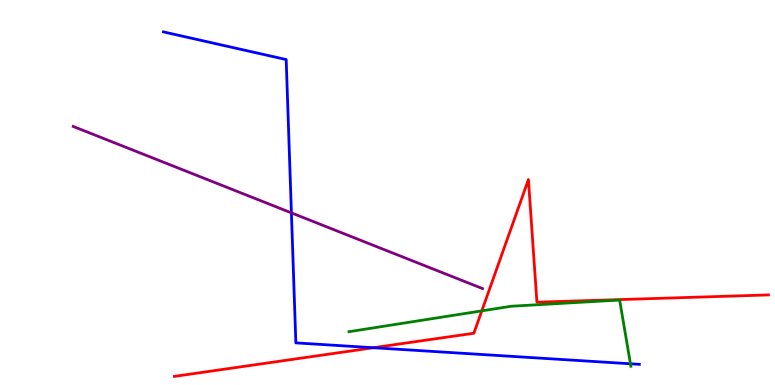[{'lines': ['blue', 'red'], 'intersections': [{'x': 4.82, 'y': 0.968}]}, {'lines': ['green', 'red'], 'intersections': [{'x': 6.22, 'y': 1.93}]}, {'lines': ['purple', 'red'], 'intersections': []}, {'lines': ['blue', 'green'], 'intersections': [{'x': 8.13, 'y': 0.551}]}, {'lines': ['blue', 'purple'], 'intersections': [{'x': 3.76, 'y': 4.47}]}, {'lines': ['green', 'purple'], 'intersections': []}]